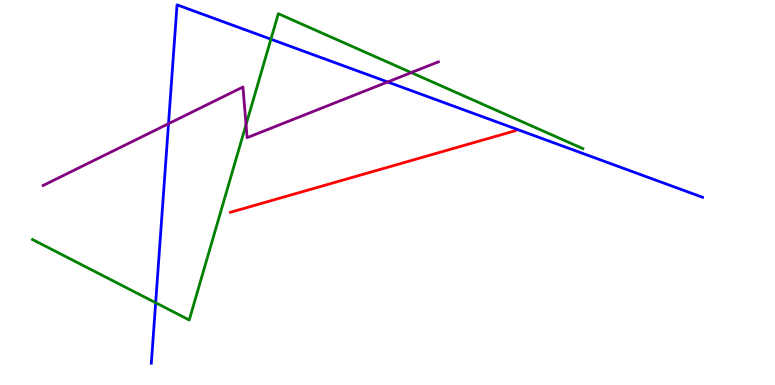[{'lines': ['blue', 'red'], 'intersections': []}, {'lines': ['green', 'red'], 'intersections': []}, {'lines': ['purple', 'red'], 'intersections': []}, {'lines': ['blue', 'green'], 'intersections': [{'x': 2.01, 'y': 2.14}, {'x': 3.5, 'y': 8.98}]}, {'lines': ['blue', 'purple'], 'intersections': [{'x': 2.17, 'y': 6.79}, {'x': 5.0, 'y': 7.87}]}, {'lines': ['green', 'purple'], 'intersections': [{'x': 3.17, 'y': 6.76}, {'x': 5.31, 'y': 8.11}]}]